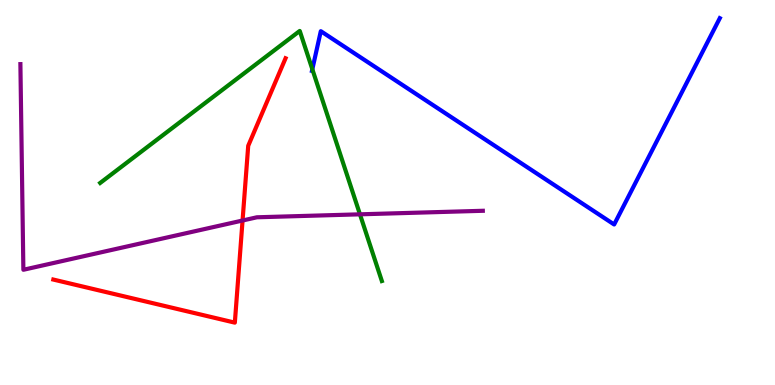[{'lines': ['blue', 'red'], 'intersections': []}, {'lines': ['green', 'red'], 'intersections': []}, {'lines': ['purple', 'red'], 'intersections': [{'x': 3.13, 'y': 4.27}]}, {'lines': ['blue', 'green'], 'intersections': [{'x': 4.03, 'y': 8.2}]}, {'lines': ['blue', 'purple'], 'intersections': []}, {'lines': ['green', 'purple'], 'intersections': [{'x': 4.64, 'y': 4.43}]}]